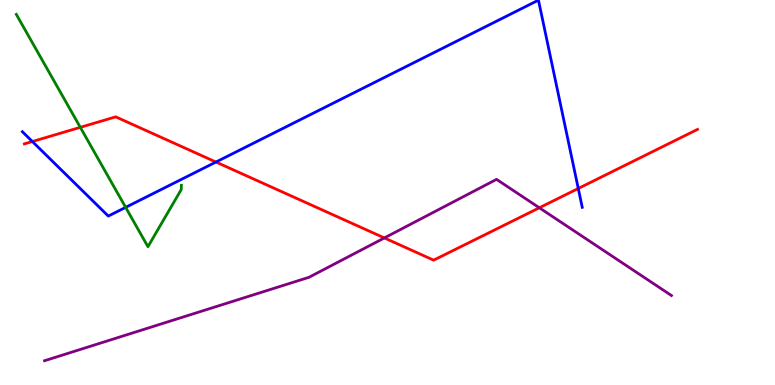[{'lines': ['blue', 'red'], 'intersections': [{'x': 0.418, 'y': 6.32}, {'x': 2.79, 'y': 5.79}, {'x': 7.46, 'y': 5.1}]}, {'lines': ['green', 'red'], 'intersections': [{'x': 1.04, 'y': 6.69}]}, {'lines': ['purple', 'red'], 'intersections': [{'x': 4.96, 'y': 3.82}, {'x': 6.96, 'y': 4.6}]}, {'lines': ['blue', 'green'], 'intersections': [{'x': 1.62, 'y': 4.61}]}, {'lines': ['blue', 'purple'], 'intersections': []}, {'lines': ['green', 'purple'], 'intersections': []}]